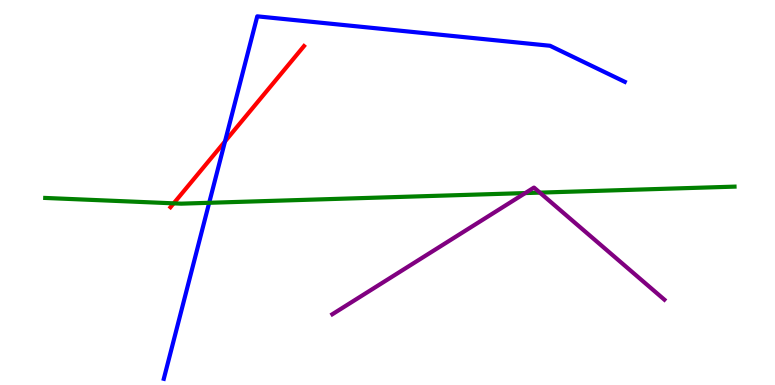[{'lines': ['blue', 'red'], 'intersections': [{'x': 2.9, 'y': 6.33}]}, {'lines': ['green', 'red'], 'intersections': [{'x': 2.24, 'y': 4.72}]}, {'lines': ['purple', 'red'], 'intersections': []}, {'lines': ['blue', 'green'], 'intersections': [{'x': 2.7, 'y': 4.73}]}, {'lines': ['blue', 'purple'], 'intersections': []}, {'lines': ['green', 'purple'], 'intersections': [{'x': 6.78, 'y': 4.99}, {'x': 6.97, 'y': 5.0}]}]